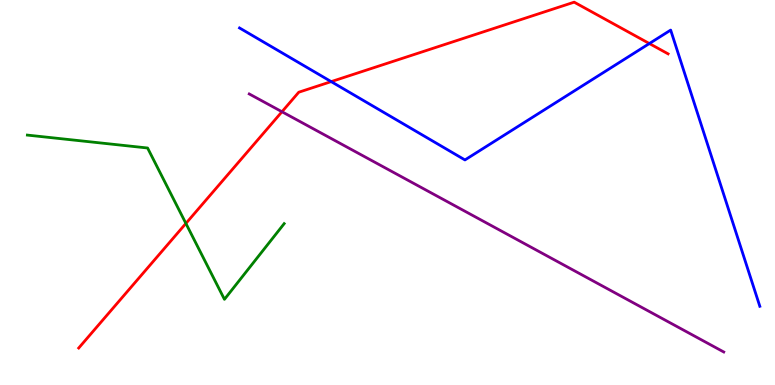[{'lines': ['blue', 'red'], 'intersections': [{'x': 4.27, 'y': 7.88}, {'x': 8.38, 'y': 8.87}]}, {'lines': ['green', 'red'], 'intersections': [{'x': 2.4, 'y': 4.2}]}, {'lines': ['purple', 'red'], 'intersections': [{'x': 3.64, 'y': 7.1}]}, {'lines': ['blue', 'green'], 'intersections': []}, {'lines': ['blue', 'purple'], 'intersections': []}, {'lines': ['green', 'purple'], 'intersections': []}]